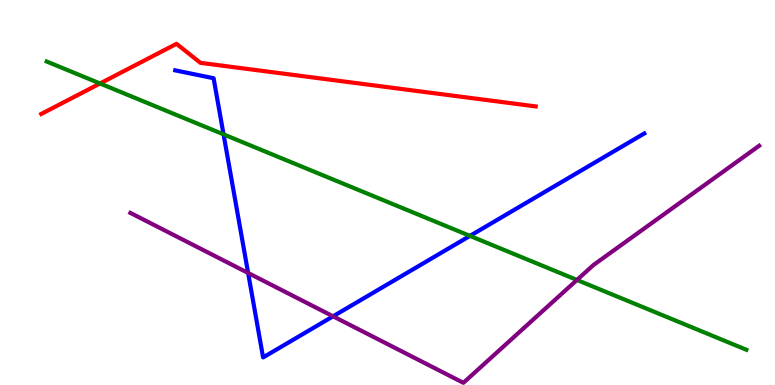[{'lines': ['blue', 'red'], 'intersections': []}, {'lines': ['green', 'red'], 'intersections': [{'x': 1.29, 'y': 7.83}]}, {'lines': ['purple', 'red'], 'intersections': []}, {'lines': ['blue', 'green'], 'intersections': [{'x': 2.88, 'y': 6.51}, {'x': 6.06, 'y': 3.87}]}, {'lines': ['blue', 'purple'], 'intersections': [{'x': 3.2, 'y': 2.91}, {'x': 4.3, 'y': 1.78}]}, {'lines': ['green', 'purple'], 'intersections': [{'x': 7.44, 'y': 2.73}]}]